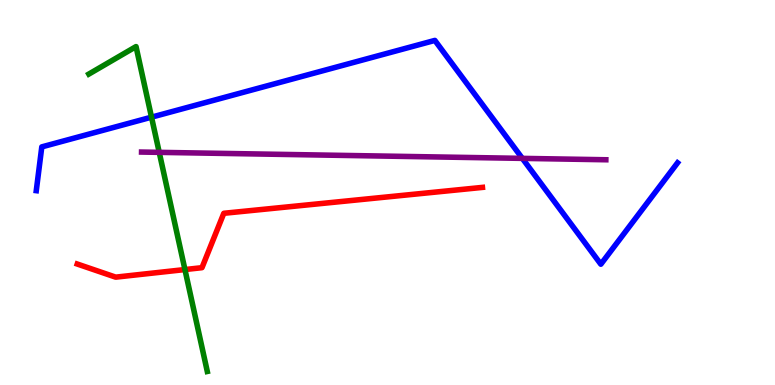[{'lines': ['blue', 'red'], 'intersections': []}, {'lines': ['green', 'red'], 'intersections': [{'x': 2.39, 'y': 3.0}]}, {'lines': ['purple', 'red'], 'intersections': []}, {'lines': ['blue', 'green'], 'intersections': [{'x': 1.96, 'y': 6.96}]}, {'lines': ['blue', 'purple'], 'intersections': [{'x': 6.74, 'y': 5.89}]}, {'lines': ['green', 'purple'], 'intersections': [{'x': 2.05, 'y': 6.04}]}]